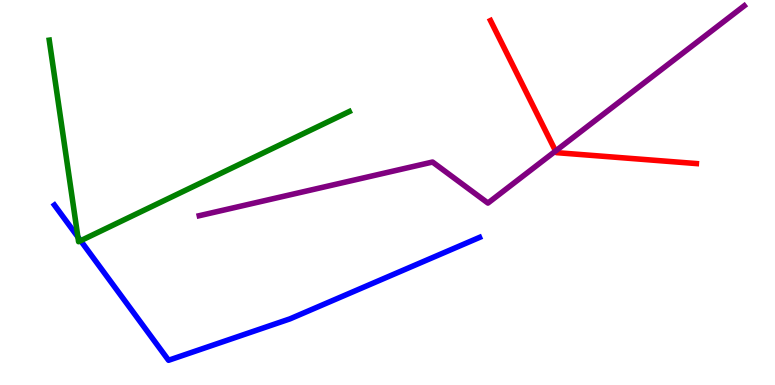[{'lines': ['blue', 'red'], 'intersections': []}, {'lines': ['green', 'red'], 'intersections': []}, {'lines': ['purple', 'red'], 'intersections': [{'x': 7.17, 'y': 6.08}]}, {'lines': ['blue', 'green'], 'intersections': [{'x': 1.0, 'y': 3.85}, {'x': 1.04, 'y': 3.75}]}, {'lines': ['blue', 'purple'], 'intersections': []}, {'lines': ['green', 'purple'], 'intersections': []}]